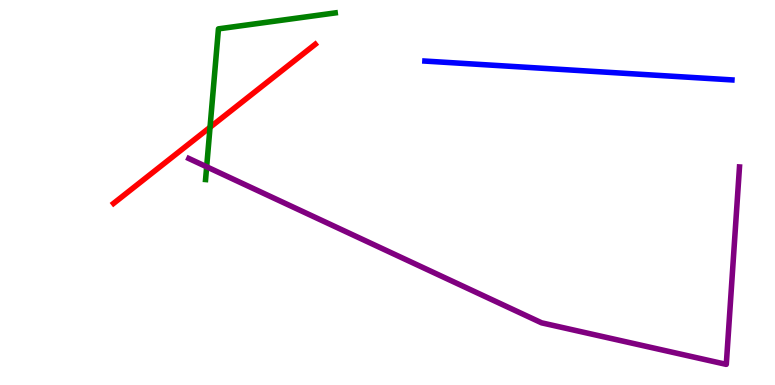[{'lines': ['blue', 'red'], 'intersections': []}, {'lines': ['green', 'red'], 'intersections': [{'x': 2.71, 'y': 6.69}]}, {'lines': ['purple', 'red'], 'intersections': []}, {'lines': ['blue', 'green'], 'intersections': []}, {'lines': ['blue', 'purple'], 'intersections': []}, {'lines': ['green', 'purple'], 'intersections': [{'x': 2.67, 'y': 5.67}]}]